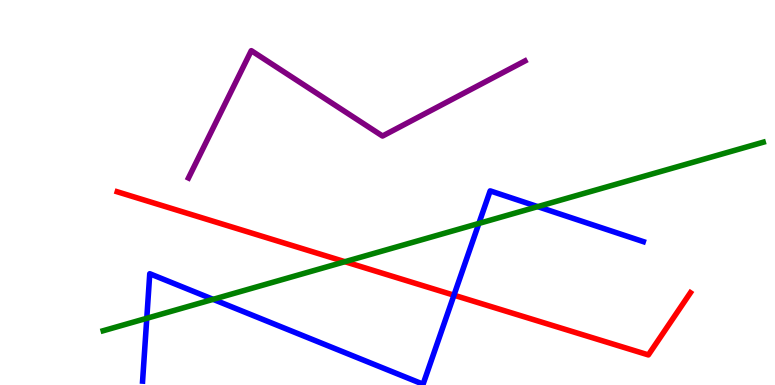[{'lines': ['blue', 'red'], 'intersections': [{'x': 5.86, 'y': 2.33}]}, {'lines': ['green', 'red'], 'intersections': [{'x': 4.45, 'y': 3.2}]}, {'lines': ['purple', 'red'], 'intersections': []}, {'lines': ['blue', 'green'], 'intersections': [{'x': 1.89, 'y': 1.73}, {'x': 2.75, 'y': 2.22}, {'x': 6.18, 'y': 4.2}, {'x': 6.94, 'y': 4.63}]}, {'lines': ['blue', 'purple'], 'intersections': []}, {'lines': ['green', 'purple'], 'intersections': []}]